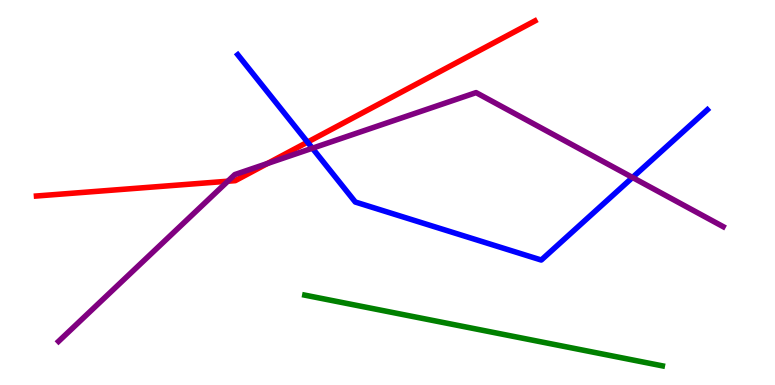[{'lines': ['blue', 'red'], 'intersections': [{'x': 3.97, 'y': 6.31}]}, {'lines': ['green', 'red'], 'intersections': []}, {'lines': ['purple', 'red'], 'intersections': [{'x': 2.94, 'y': 5.29}, {'x': 3.45, 'y': 5.75}]}, {'lines': ['blue', 'green'], 'intersections': []}, {'lines': ['blue', 'purple'], 'intersections': [{'x': 4.03, 'y': 6.15}, {'x': 8.16, 'y': 5.39}]}, {'lines': ['green', 'purple'], 'intersections': []}]